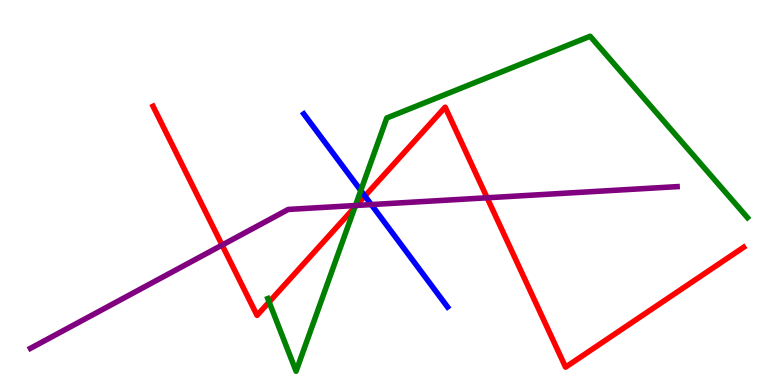[{'lines': ['blue', 'red'], 'intersections': [{'x': 4.71, 'y': 4.91}]}, {'lines': ['green', 'red'], 'intersections': [{'x': 3.47, 'y': 2.16}, {'x': 4.58, 'y': 4.62}]}, {'lines': ['purple', 'red'], 'intersections': [{'x': 2.87, 'y': 3.63}, {'x': 4.6, 'y': 4.66}, {'x': 6.29, 'y': 4.86}]}, {'lines': ['blue', 'green'], 'intersections': [{'x': 4.66, 'y': 5.05}]}, {'lines': ['blue', 'purple'], 'intersections': [{'x': 4.79, 'y': 4.69}]}, {'lines': ['green', 'purple'], 'intersections': [{'x': 4.59, 'y': 4.66}]}]